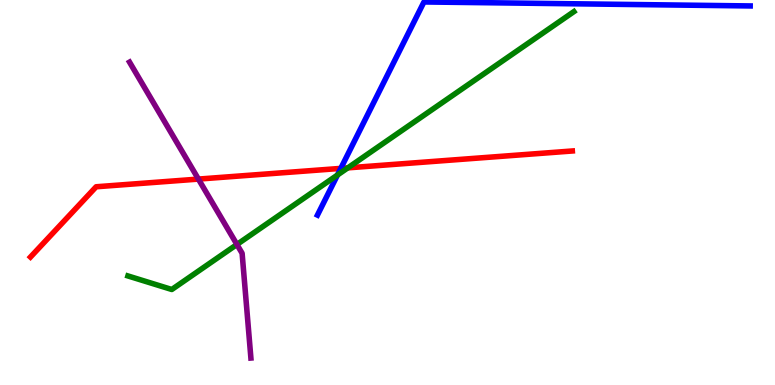[{'lines': ['blue', 'red'], 'intersections': [{'x': 4.4, 'y': 5.63}]}, {'lines': ['green', 'red'], 'intersections': [{'x': 4.49, 'y': 5.64}]}, {'lines': ['purple', 'red'], 'intersections': [{'x': 2.56, 'y': 5.35}]}, {'lines': ['blue', 'green'], 'intersections': [{'x': 4.35, 'y': 5.45}]}, {'lines': ['blue', 'purple'], 'intersections': []}, {'lines': ['green', 'purple'], 'intersections': [{'x': 3.06, 'y': 3.65}]}]